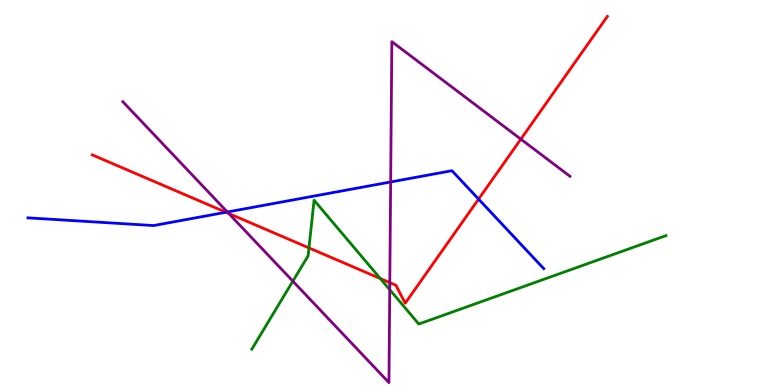[{'lines': ['blue', 'red'], 'intersections': [{'x': 2.92, 'y': 4.49}, {'x': 6.18, 'y': 4.83}]}, {'lines': ['green', 'red'], 'intersections': [{'x': 3.99, 'y': 3.56}, {'x': 4.91, 'y': 2.77}]}, {'lines': ['purple', 'red'], 'intersections': [{'x': 2.95, 'y': 4.46}, {'x': 5.03, 'y': 2.66}, {'x': 6.72, 'y': 6.39}]}, {'lines': ['blue', 'green'], 'intersections': []}, {'lines': ['blue', 'purple'], 'intersections': [{'x': 2.93, 'y': 4.49}, {'x': 5.04, 'y': 5.27}]}, {'lines': ['green', 'purple'], 'intersections': [{'x': 3.78, 'y': 2.7}, {'x': 5.03, 'y': 2.48}]}]